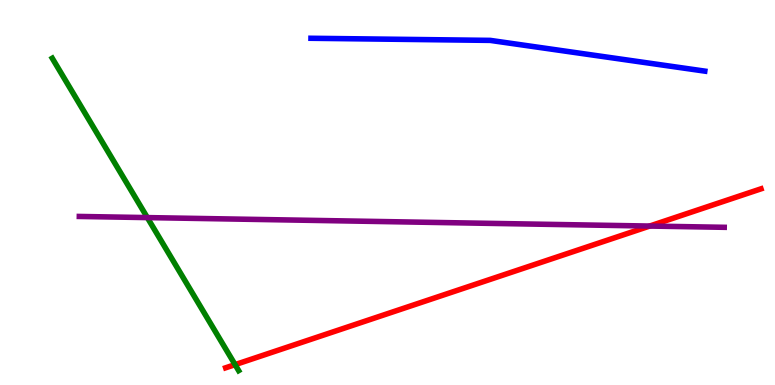[{'lines': ['blue', 'red'], 'intersections': []}, {'lines': ['green', 'red'], 'intersections': [{'x': 3.03, 'y': 0.529}]}, {'lines': ['purple', 'red'], 'intersections': [{'x': 8.38, 'y': 4.13}]}, {'lines': ['blue', 'green'], 'intersections': []}, {'lines': ['blue', 'purple'], 'intersections': []}, {'lines': ['green', 'purple'], 'intersections': [{'x': 1.9, 'y': 4.35}]}]